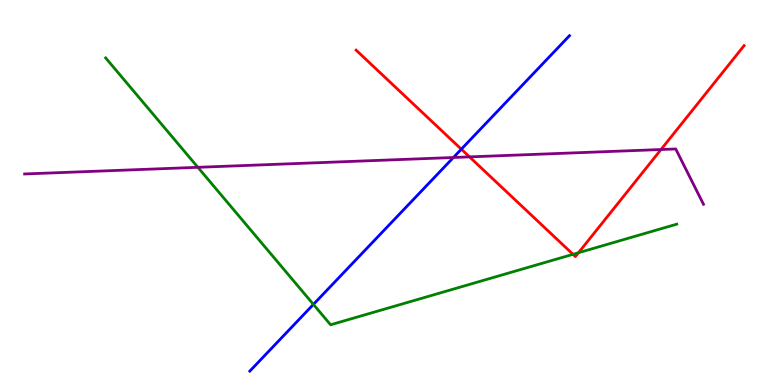[{'lines': ['blue', 'red'], 'intersections': [{'x': 5.95, 'y': 6.13}]}, {'lines': ['green', 'red'], 'intersections': [{'x': 7.39, 'y': 3.39}, {'x': 7.46, 'y': 3.44}]}, {'lines': ['purple', 'red'], 'intersections': [{'x': 6.06, 'y': 5.93}, {'x': 8.53, 'y': 6.12}]}, {'lines': ['blue', 'green'], 'intersections': [{'x': 4.04, 'y': 2.09}]}, {'lines': ['blue', 'purple'], 'intersections': [{'x': 5.85, 'y': 5.91}]}, {'lines': ['green', 'purple'], 'intersections': [{'x': 2.55, 'y': 5.65}]}]